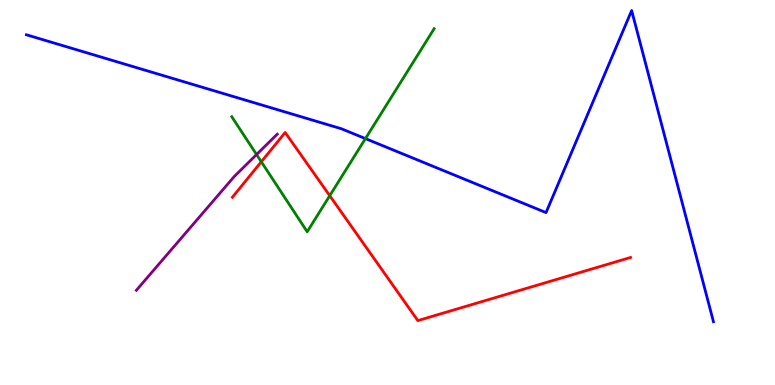[{'lines': ['blue', 'red'], 'intersections': []}, {'lines': ['green', 'red'], 'intersections': [{'x': 3.37, 'y': 5.8}, {'x': 4.25, 'y': 4.92}]}, {'lines': ['purple', 'red'], 'intersections': []}, {'lines': ['blue', 'green'], 'intersections': [{'x': 4.72, 'y': 6.4}]}, {'lines': ['blue', 'purple'], 'intersections': []}, {'lines': ['green', 'purple'], 'intersections': [{'x': 3.31, 'y': 5.99}]}]